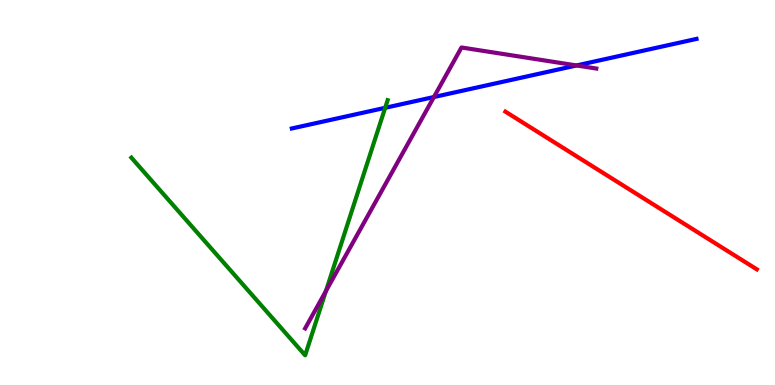[{'lines': ['blue', 'red'], 'intersections': []}, {'lines': ['green', 'red'], 'intersections': []}, {'lines': ['purple', 'red'], 'intersections': []}, {'lines': ['blue', 'green'], 'intersections': [{'x': 4.97, 'y': 7.2}]}, {'lines': ['blue', 'purple'], 'intersections': [{'x': 5.6, 'y': 7.48}, {'x': 7.44, 'y': 8.3}]}, {'lines': ['green', 'purple'], 'intersections': [{'x': 4.21, 'y': 2.44}]}]